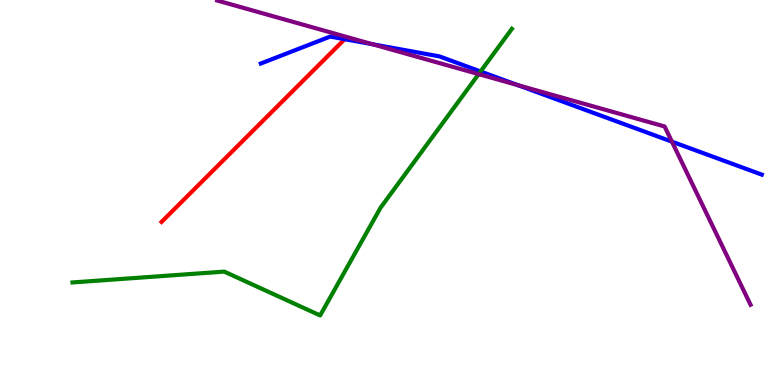[{'lines': ['blue', 'red'], 'intersections': []}, {'lines': ['green', 'red'], 'intersections': []}, {'lines': ['purple', 'red'], 'intersections': []}, {'lines': ['blue', 'green'], 'intersections': [{'x': 6.2, 'y': 8.14}]}, {'lines': ['blue', 'purple'], 'intersections': [{'x': 4.81, 'y': 8.85}, {'x': 6.68, 'y': 7.79}, {'x': 8.67, 'y': 6.32}]}, {'lines': ['green', 'purple'], 'intersections': [{'x': 6.18, 'y': 8.07}]}]